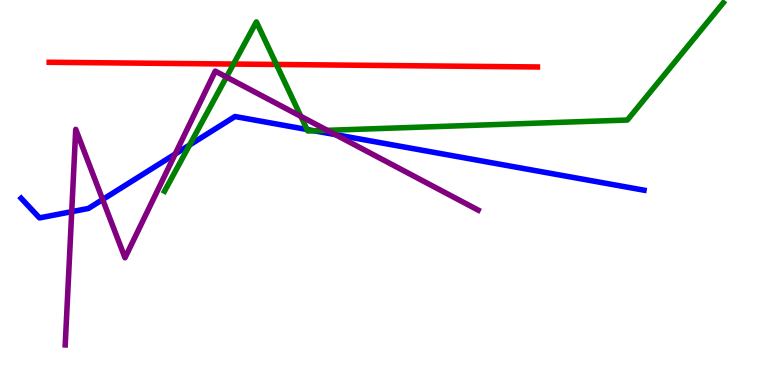[{'lines': ['blue', 'red'], 'intersections': []}, {'lines': ['green', 'red'], 'intersections': [{'x': 3.01, 'y': 8.34}, {'x': 3.57, 'y': 8.33}]}, {'lines': ['purple', 'red'], 'intersections': []}, {'lines': ['blue', 'green'], 'intersections': [{'x': 2.45, 'y': 6.23}, {'x': 3.96, 'y': 6.64}, {'x': 4.05, 'y': 6.6}]}, {'lines': ['blue', 'purple'], 'intersections': [{'x': 0.925, 'y': 4.5}, {'x': 1.32, 'y': 4.82}, {'x': 2.26, 'y': 6.0}, {'x': 4.33, 'y': 6.5}]}, {'lines': ['green', 'purple'], 'intersections': [{'x': 2.92, 'y': 8.0}, {'x': 3.88, 'y': 6.98}, {'x': 4.22, 'y': 6.61}]}]